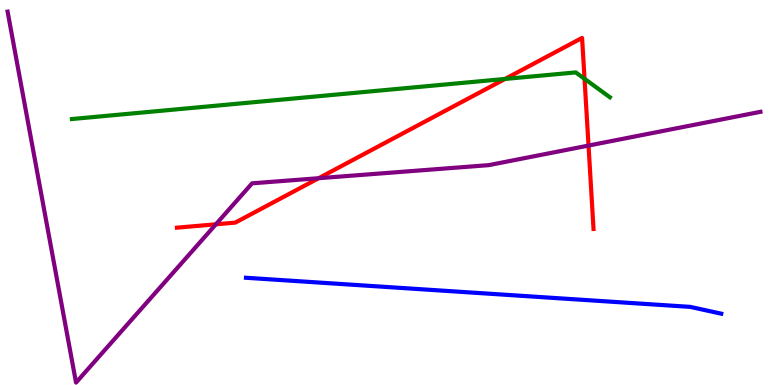[{'lines': ['blue', 'red'], 'intersections': []}, {'lines': ['green', 'red'], 'intersections': [{'x': 6.52, 'y': 7.95}, {'x': 7.54, 'y': 7.95}]}, {'lines': ['purple', 'red'], 'intersections': [{'x': 2.79, 'y': 4.17}, {'x': 4.11, 'y': 5.37}, {'x': 7.59, 'y': 6.22}]}, {'lines': ['blue', 'green'], 'intersections': []}, {'lines': ['blue', 'purple'], 'intersections': []}, {'lines': ['green', 'purple'], 'intersections': []}]